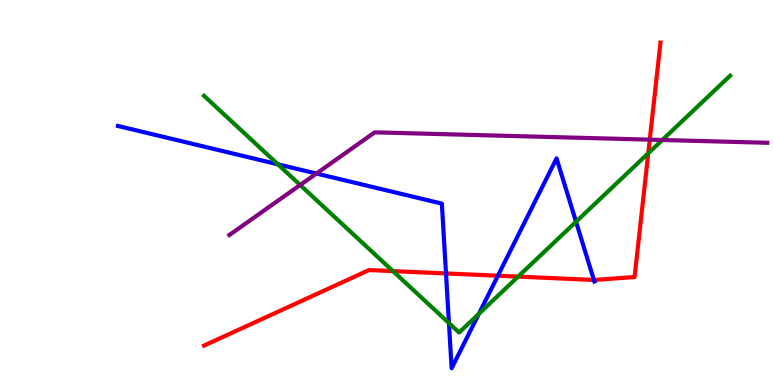[{'lines': ['blue', 'red'], 'intersections': [{'x': 5.75, 'y': 2.9}, {'x': 6.42, 'y': 2.84}, {'x': 7.66, 'y': 2.73}]}, {'lines': ['green', 'red'], 'intersections': [{'x': 5.07, 'y': 2.96}, {'x': 6.69, 'y': 2.82}, {'x': 8.36, 'y': 6.02}]}, {'lines': ['purple', 'red'], 'intersections': [{'x': 8.38, 'y': 6.37}]}, {'lines': ['blue', 'green'], 'intersections': [{'x': 3.59, 'y': 5.73}, {'x': 5.79, 'y': 1.61}, {'x': 6.18, 'y': 1.85}, {'x': 7.43, 'y': 4.24}]}, {'lines': ['blue', 'purple'], 'intersections': [{'x': 4.08, 'y': 5.49}]}, {'lines': ['green', 'purple'], 'intersections': [{'x': 3.87, 'y': 5.19}, {'x': 8.55, 'y': 6.36}]}]